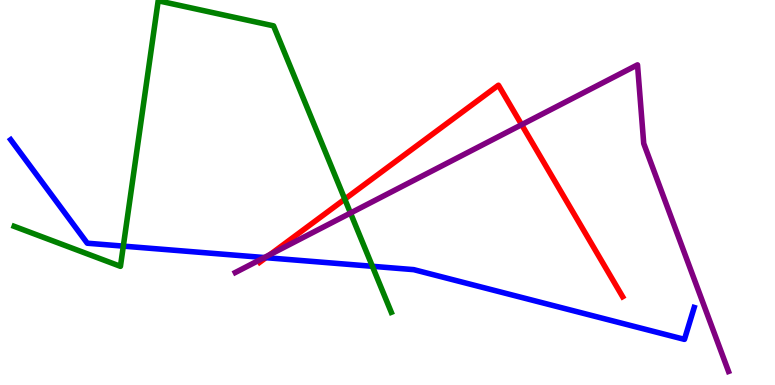[{'lines': ['blue', 'red'], 'intersections': [{'x': 3.43, 'y': 3.31}]}, {'lines': ['green', 'red'], 'intersections': [{'x': 4.45, 'y': 4.83}]}, {'lines': ['purple', 'red'], 'intersections': [{'x': 3.48, 'y': 3.39}, {'x': 6.73, 'y': 6.76}]}, {'lines': ['blue', 'green'], 'intersections': [{'x': 1.59, 'y': 3.61}, {'x': 4.8, 'y': 3.08}]}, {'lines': ['blue', 'purple'], 'intersections': [{'x': 3.41, 'y': 3.31}]}, {'lines': ['green', 'purple'], 'intersections': [{'x': 4.52, 'y': 4.47}]}]